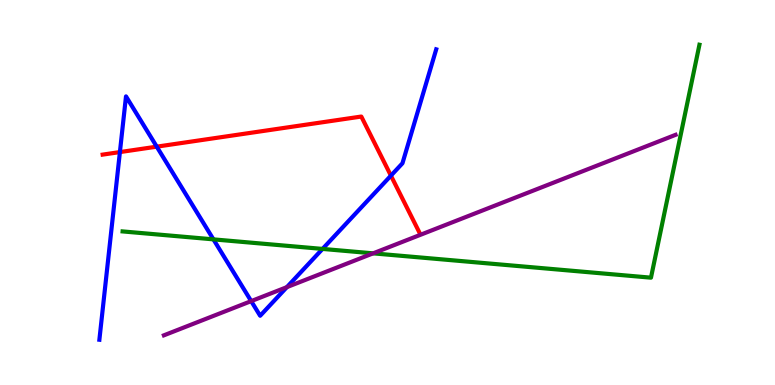[{'lines': ['blue', 'red'], 'intersections': [{'x': 1.55, 'y': 6.05}, {'x': 2.02, 'y': 6.19}, {'x': 5.04, 'y': 5.44}]}, {'lines': ['green', 'red'], 'intersections': []}, {'lines': ['purple', 'red'], 'intersections': []}, {'lines': ['blue', 'green'], 'intersections': [{'x': 2.75, 'y': 3.78}, {'x': 4.16, 'y': 3.53}]}, {'lines': ['blue', 'purple'], 'intersections': [{'x': 3.24, 'y': 2.18}, {'x': 3.7, 'y': 2.54}]}, {'lines': ['green', 'purple'], 'intersections': [{'x': 4.81, 'y': 3.42}]}]